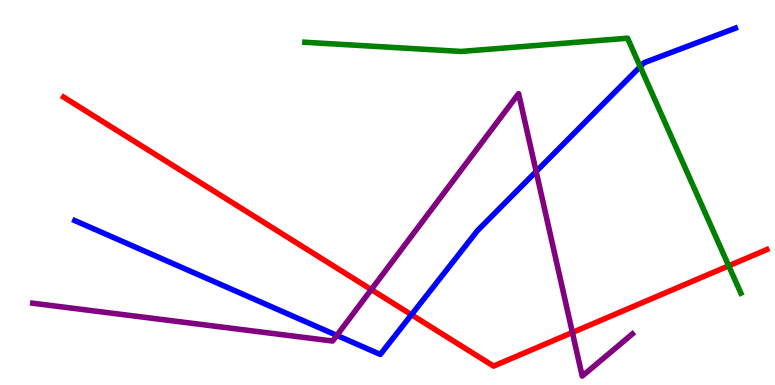[{'lines': ['blue', 'red'], 'intersections': [{'x': 5.31, 'y': 1.83}]}, {'lines': ['green', 'red'], 'intersections': [{'x': 9.4, 'y': 3.1}]}, {'lines': ['purple', 'red'], 'intersections': [{'x': 4.79, 'y': 2.48}, {'x': 7.39, 'y': 1.36}]}, {'lines': ['blue', 'green'], 'intersections': [{'x': 8.26, 'y': 8.27}]}, {'lines': ['blue', 'purple'], 'intersections': [{'x': 4.35, 'y': 1.29}, {'x': 6.92, 'y': 5.55}]}, {'lines': ['green', 'purple'], 'intersections': []}]